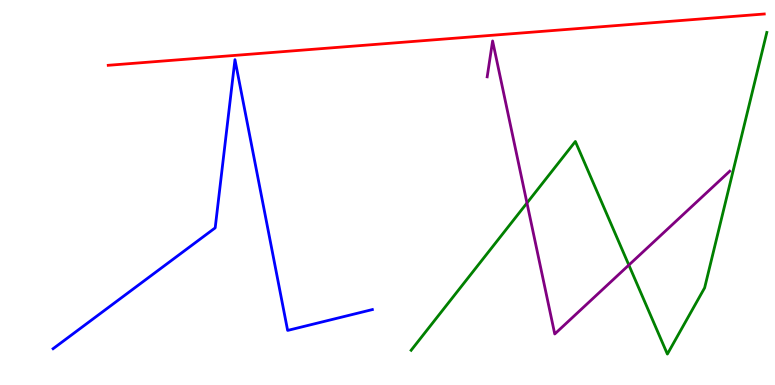[{'lines': ['blue', 'red'], 'intersections': []}, {'lines': ['green', 'red'], 'intersections': []}, {'lines': ['purple', 'red'], 'intersections': []}, {'lines': ['blue', 'green'], 'intersections': []}, {'lines': ['blue', 'purple'], 'intersections': []}, {'lines': ['green', 'purple'], 'intersections': [{'x': 6.8, 'y': 4.73}, {'x': 8.11, 'y': 3.12}]}]